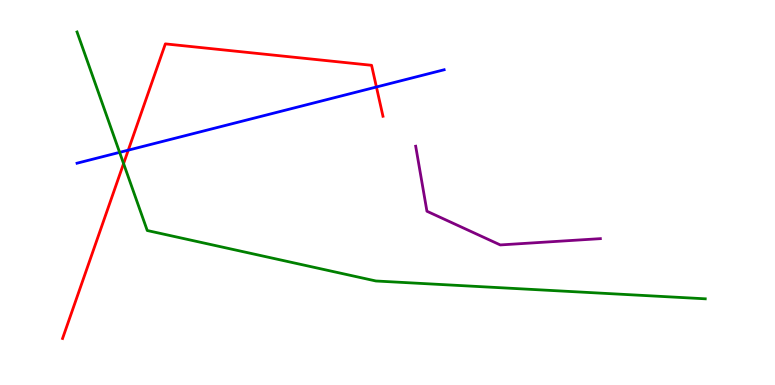[{'lines': ['blue', 'red'], 'intersections': [{'x': 1.66, 'y': 6.1}, {'x': 4.86, 'y': 7.74}]}, {'lines': ['green', 'red'], 'intersections': [{'x': 1.59, 'y': 5.75}]}, {'lines': ['purple', 'red'], 'intersections': []}, {'lines': ['blue', 'green'], 'intersections': [{'x': 1.54, 'y': 6.04}]}, {'lines': ['blue', 'purple'], 'intersections': []}, {'lines': ['green', 'purple'], 'intersections': []}]